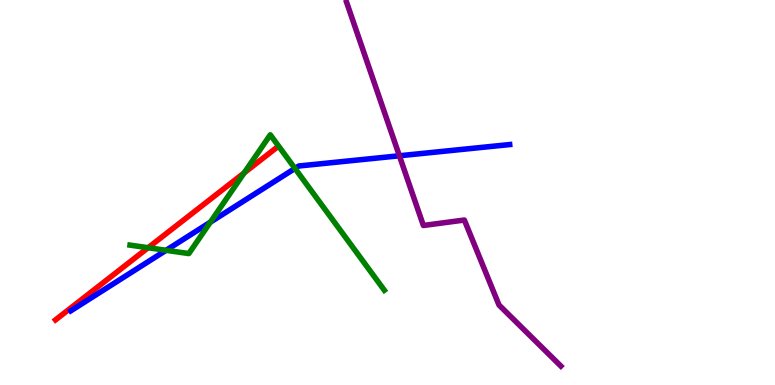[{'lines': ['blue', 'red'], 'intersections': []}, {'lines': ['green', 'red'], 'intersections': [{'x': 1.91, 'y': 3.57}, {'x': 3.15, 'y': 5.51}]}, {'lines': ['purple', 'red'], 'intersections': []}, {'lines': ['blue', 'green'], 'intersections': [{'x': 2.14, 'y': 3.5}, {'x': 2.71, 'y': 4.23}, {'x': 3.81, 'y': 5.63}]}, {'lines': ['blue', 'purple'], 'intersections': [{'x': 5.15, 'y': 5.95}]}, {'lines': ['green', 'purple'], 'intersections': []}]